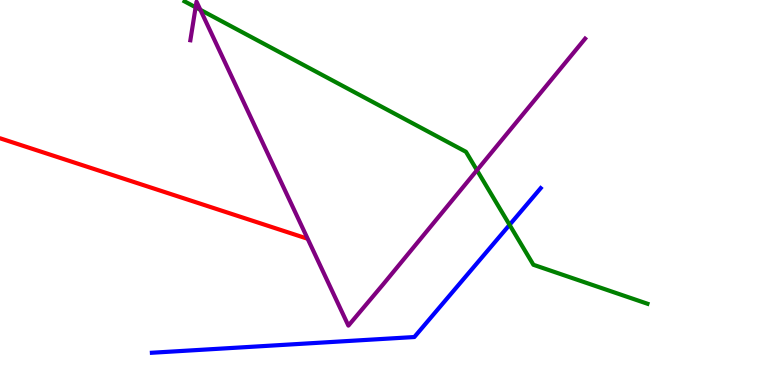[{'lines': ['blue', 'red'], 'intersections': []}, {'lines': ['green', 'red'], 'intersections': []}, {'lines': ['purple', 'red'], 'intersections': []}, {'lines': ['blue', 'green'], 'intersections': [{'x': 6.57, 'y': 4.16}]}, {'lines': ['blue', 'purple'], 'intersections': []}, {'lines': ['green', 'purple'], 'intersections': [{'x': 2.52, 'y': 9.81}, {'x': 2.59, 'y': 9.74}, {'x': 6.15, 'y': 5.58}]}]